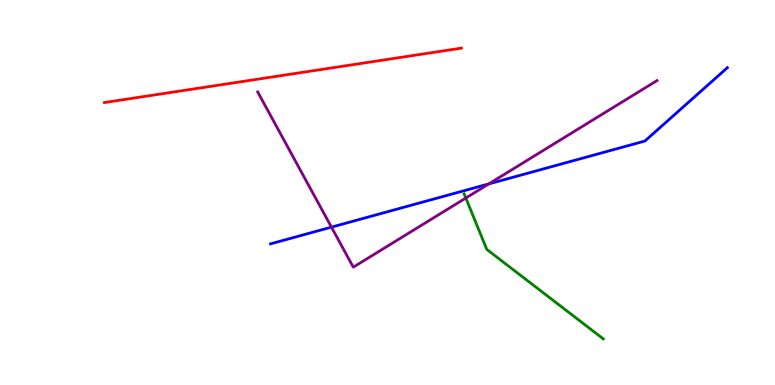[{'lines': ['blue', 'red'], 'intersections': []}, {'lines': ['green', 'red'], 'intersections': []}, {'lines': ['purple', 'red'], 'intersections': []}, {'lines': ['blue', 'green'], 'intersections': []}, {'lines': ['blue', 'purple'], 'intersections': [{'x': 4.28, 'y': 4.1}, {'x': 6.31, 'y': 5.22}]}, {'lines': ['green', 'purple'], 'intersections': [{'x': 6.01, 'y': 4.86}]}]